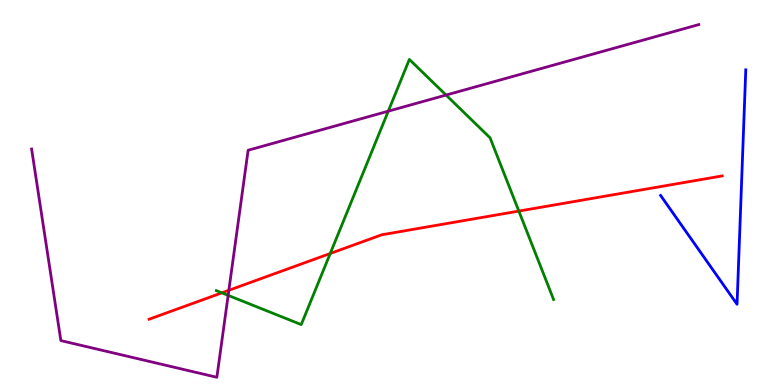[{'lines': ['blue', 'red'], 'intersections': []}, {'lines': ['green', 'red'], 'intersections': [{'x': 2.86, 'y': 2.39}, {'x': 4.26, 'y': 3.42}, {'x': 6.69, 'y': 4.52}]}, {'lines': ['purple', 'red'], 'intersections': [{'x': 2.95, 'y': 2.46}]}, {'lines': ['blue', 'green'], 'intersections': []}, {'lines': ['blue', 'purple'], 'intersections': []}, {'lines': ['green', 'purple'], 'intersections': [{'x': 2.94, 'y': 2.33}, {'x': 5.01, 'y': 7.11}, {'x': 5.76, 'y': 7.53}]}]